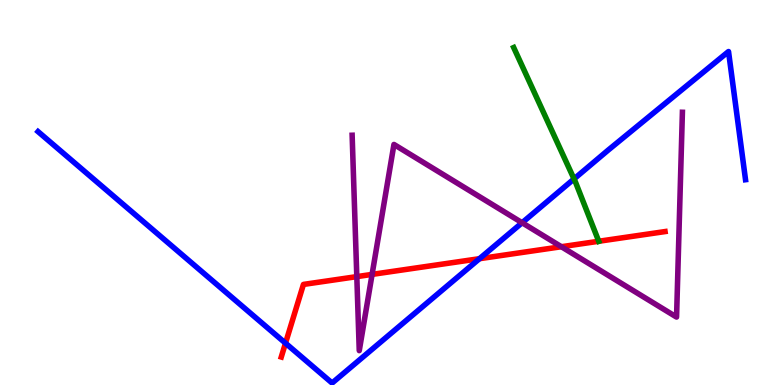[{'lines': ['blue', 'red'], 'intersections': [{'x': 3.68, 'y': 1.09}, {'x': 6.19, 'y': 3.28}]}, {'lines': ['green', 'red'], 'intersections': [{'x': 7.73, 'y': 3.73}]}, {'lines': ['purple', 'red'], 'intersections': [{'x': 4.6, 'y': 2.81}, {'x': 4.8, 'y': 2.87}, {'x': 7.24, 'y': 3.59}]}, {'lines': ['blue', 'green'], 'intersections': [{'x': 7.41, 'y': 5.35}]}, {'lines': ['blue', 'purple'], 'intersections': [{'x': 6.74, 'y': 4.21}]}, {'lines': ['green', 'purple'], 'intersections': []}]